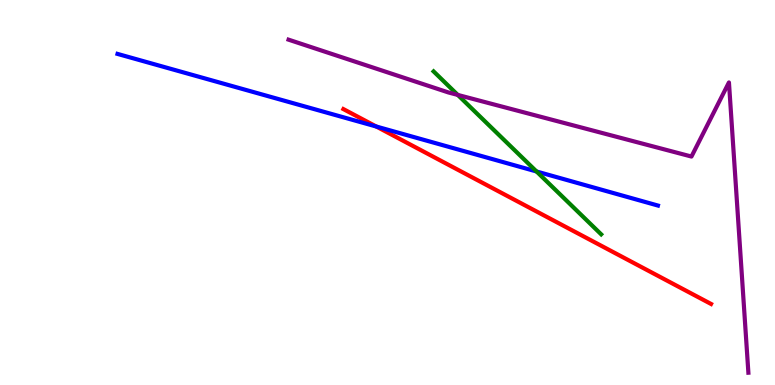[{'lines': ['blue', 'red'], 'intersections': [{'x': 4.85, 'y': 6.71}]}, {'lines': ['green', 'red'], 'intersections': []}, {'lines': ['purple', 'red'], 'intersections': []}, {'lines': ['blue', 'green'], 'intersections': [{'x': 6.92, 'y': 5.55}]}, {'lines': ['blue', 'purple'], 'intersections': []}, {'lines': ['green', 'purple'], 'intersections': [{'x': 5.91, 'y': 7.53}]}]